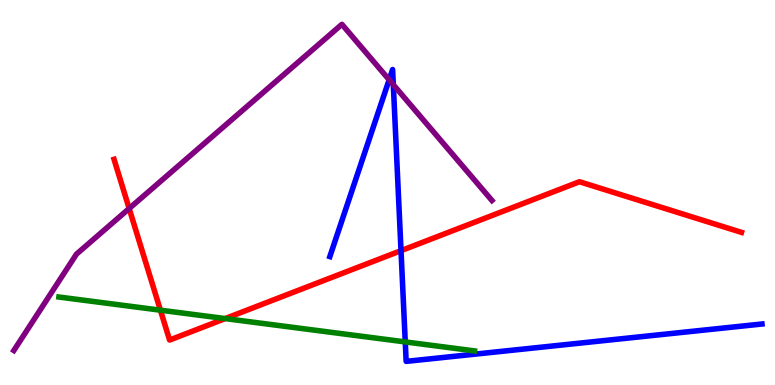[{'lines': ['blue', 'red'], 'intersections': [{'x': 5.17, 'y': 3.49}]}, {'lines': ['green', 'red'], 'intersections': [{'x': 2.07, 'y': 1.94}, {'x': 2.91, 'y': 1.73}]}, {'lines': ['purple', 'red'], 'intersections': [{'x': 1.67, 'y': 4.58}]}, {'lines': ['blue', 'green'], 'intersections': [{'x': 5.23, 'y': 1.12}]}, {'lines': ['blue', 'purple'], 'intersections': [{'x': 5.02, 'y': 7.93}, {'x': 5.07, 'y': 7.8}]}, {'lines': ['green', 'purple'], 'intersections': []}]